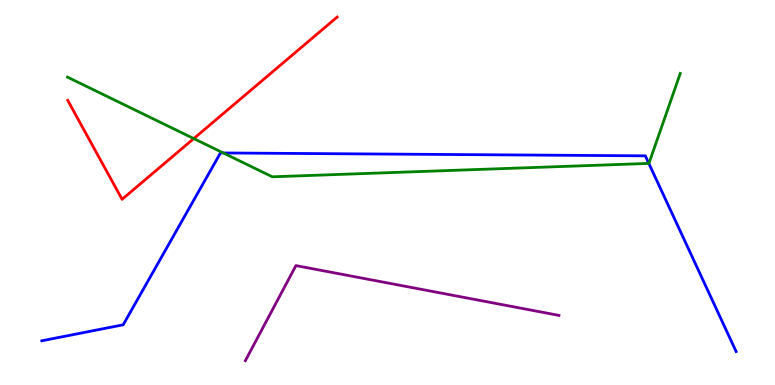[{'lines': ['blue', 'red'], 'intersections': []}, {'lines': ['green', 'red'], 'intersections': [{'x': 2.5, 'y': 6.4}]}, {'lines': ['purple', 'red'], 'intersections': []}, {'lines': ['blue', 'green'], 'intersections': [{'x': 2.88, 'y': 6.03}, {'x': 8.37, 'y': 5.76}]}, {'lines': ['blue', 'purple'], 'intersections': []}, {'lines': ['green', 'purple'], 'intersections': []}]